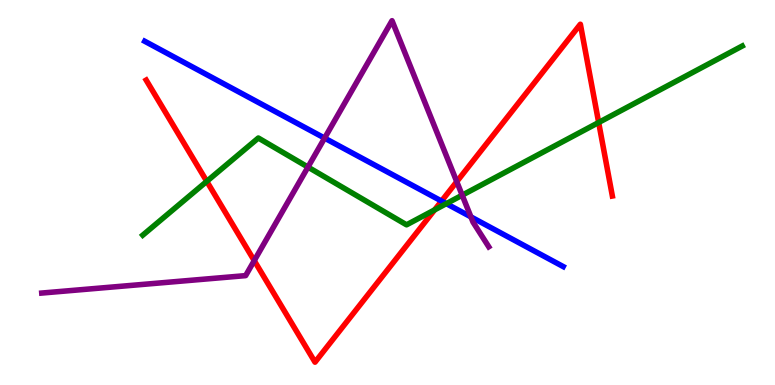[{'lines': ['blue', 'red'], 'intersections': [{'x': 5.7, 'y': 4.78}]}, {'lines': ['green', 'red'], 'intersections': [{'x': 2.67, 'y': 5.29}, {'x': 5.61, 'y': 4.55}, {'x': 7.72, 'y': 6.82}]}, {'lines': ['purple', 'red'], 'intersections': [{'x': 3.28, 'y': 3.23}, {'x': 5.89, 'y': 5.28}]}, {'lines': ['blue', 'green'], 'intersections': [{'x': 5.76, 'y': 4.71}]}, {'lines': ['blue', 'purple'], 'intersections': [{'x': 4.19, 'y': 6.41}, {'x': 6.08, 'y': 4.37}]}, {'lines': ['green', 'purple'], 'intersections': [{'x': 3.97, 'y': 5.66}, {'x': 5.96, 'y': 4.93}]}]